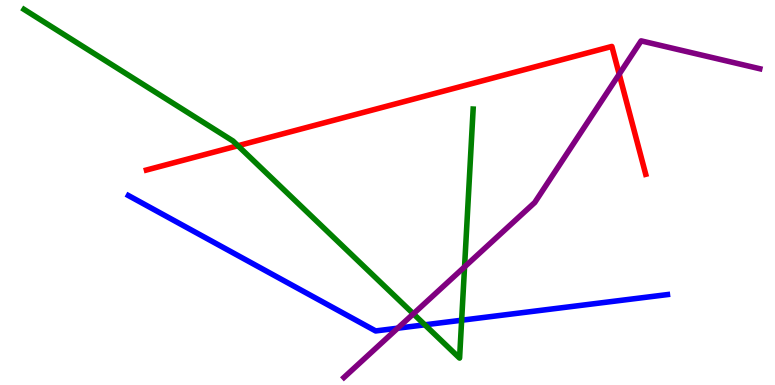[{'lines': ['blue', 'red'], 'intersections': []}, {'lines': ['green', 'red'], 'intersections': [{'x': 3.07, 'y': 6.21}]}, {'lines': ['purple', 'red'], 'intersections': [{'x': 7.99, 'y': 8.07}]}, {'lines': ['blue', 'green'], 'intersections': [{'x': 5.48, 'y': 1.56}, {'x': 5.96, 'y': 1.68}]}, {'lines': ['blue', 'purple'], 'intersections': [{'x': 5.13, 'y': 1.48}]}, {'lines': ['green', 'purple'], 'intersections': [{'x': 5.33, 'y': 1.85}, {'x': 5.99, 'y': 3.07}]}]